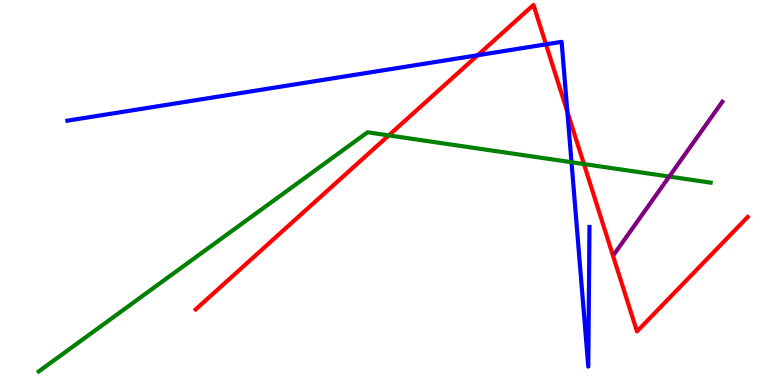[{'lines': ['blue', 'red'], 'intersections': [{'x': 6.16, 'y': 8.57}, {'x': 7.04, 'y': 8.85}, {'x': 7.32, 'y': 7.1}]}, {'lines': ['green', 'red'], 'intersections': [{'x': 5.02, 'y': 6.48}, {'x': 7.53, 'y': 5.74}]}, {'lines': ['purple', 'red'], 'intersections': []}, {'lines': ['blue', 'green'], 'intersections': [{'x': 7.37, 'y': 5.79}]}, {'lines': ['blue', 'purple'], 'intersections': []}, {'lines': ['green', 'purple'], 'intersections': [{'x': 8.64, 'y': 5.41}]}]